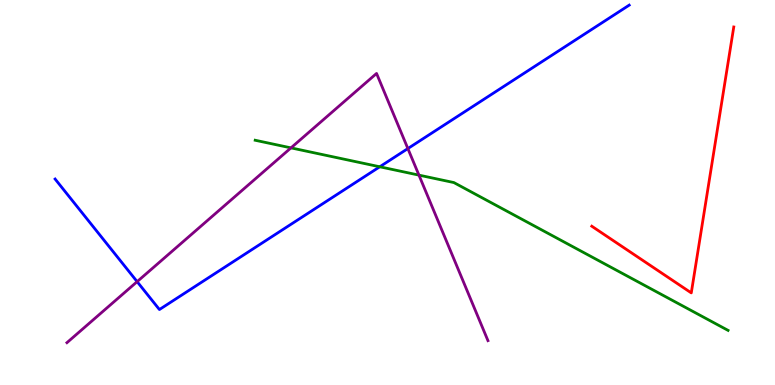[{'lines': ['blue', 'red'], 'intersections': []}, {'lines': ['green', 'red'], 'intersections': []}, {'lines': ['purple', 'red'], 'intersections': []}, {'lines': ['blue', 'green'], 'intersections': [{'x': 4.9, 'y': 5.67}]}, {'lines': ['blue', 'purple'], 'intersections': [{'x': 1.77, 'y': 2.68}, {'x': 5.26, 'y': 6.14}]}, {'lines': ['green', 'purple'], 'intersections': [{'x': 3.75, 'y': 6.16}, {'x': 5.41, 'y': 5.45}]}]